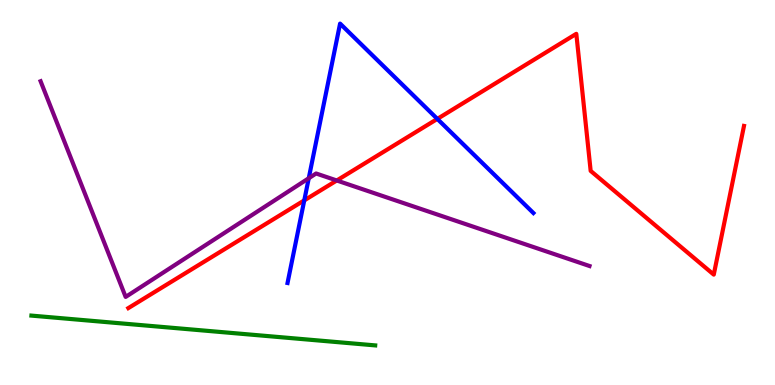[{'lines': ['blue', 'red'], 'intersections': [{'x': 3.93, 'y': 4.8}, {'x': 5.64, 'y': 6.91}]}, {'lines': ['green', 'red'], 'intersections': []}, {'lines': ['purple', 'red'], 'intersections': [{'x': 4.35, 'y': 5.31}]}, {'lines': ['blue', 'green'], 'intersections': []}, {'lines': ['blue', 'purple'], 'intersections': [{'x': 3.98, 'y': 5.37}]}, {'lines': ['green', 'purple'], 'intersections': []}]